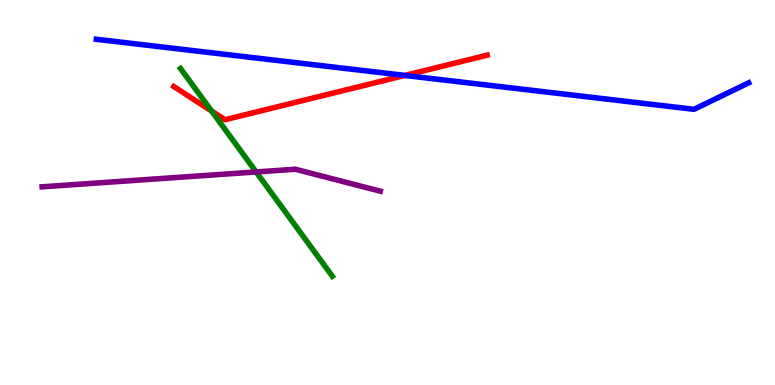[{'lines': ['blue', 'red'], 'intersections': [{'x': 5.22, 'y': 8.04}]}, {'lines': ['green', 'red'], 'intersections': [{'x': 2.73, 'y': 7.12}]}, {'lines': ['purple', 'red'], 'intersections': []}, {'lines': ['blue', 'green'], 'intersections': []}, {'lines': ['blue', 'purple'], 'intersections': []}, {'lines': ['green', 'purple'], 'intersections': [{'x': 3.3, 'y': 5.53}]}]